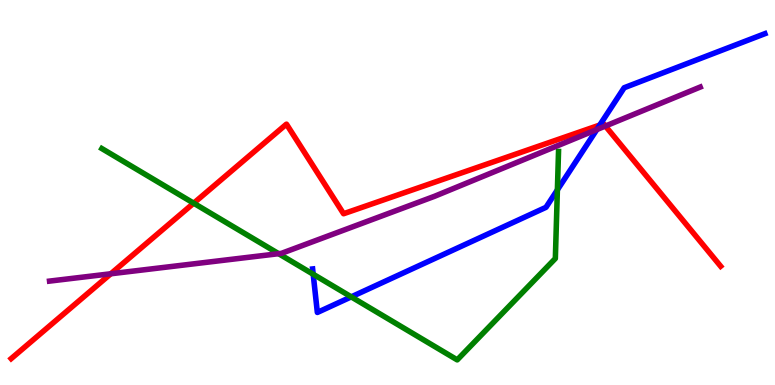[{'lines': ['blue', 'red'], 'intersections': [{'x': 7.74, 'y': 6.75}]}, {'lines': ['green', 'red'], 'intersections': [{'x': 2.5, 'y': 4.72}]}, {'lines': ['purple', 'red'], 'intersections': [{'x': 1.43, 'y': 2.89}, {'x': 7.81, 'y': 6.73}]}, {'lines': ['blue', 'green'], 'intersections': [{'x': 4.04, 'y': 2.88}, {'x': 4.53, 'y': 2.29}, {'x': 7.19, 'y': 5.07}]}, {'lines': ['blue', 'purple'], 'intersections': [{'x': 7.7, 'y': 6.63}]}, {'lines': ['green', 'purple'], 'intersections': [{'x': 3.6, 'y': 3.41}]}]